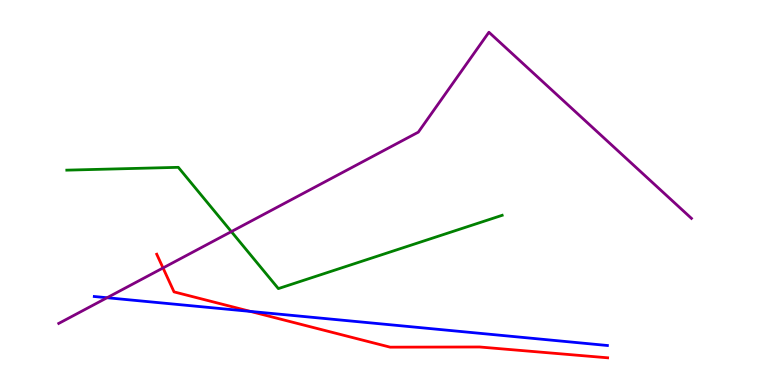[{'lines': ['blue', 'red'], 'intersections': [{'x': 3.23, 'y': 1.91}]}, {'lines': ['green', 'red'], 'intersections': []}, {'lines': ['purple', 'red'], 'intersections': [{'x': 2.1, 'y': 3.04}]}, {'lines': ['blue', 'green'], 'intersections': []}, {'lines': ['blue', 'purple'], 'intersections': [{'x': 1.38, 'y': 2.27}]}, {'lines': ['green', 'purple'], 'intersections': [{'x': 2.99, 'y': 3.98}]}]